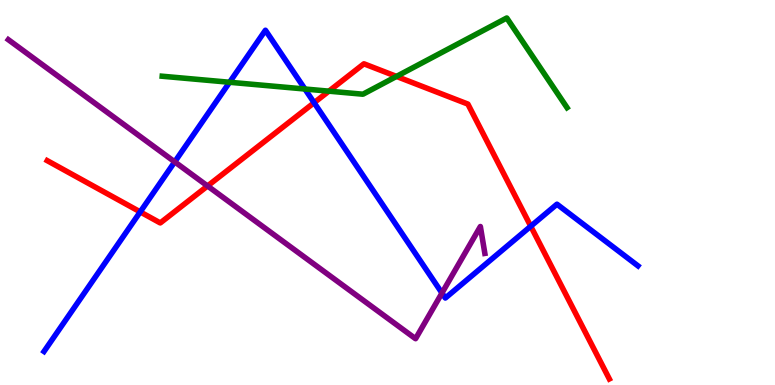[{'lines': ['blue', 'red'], 'intersections': [{'x': 1.81, 'y': 4.5}, {'x': 4.05, 'y': 7.33}, {'x': 6.85, 'y': 4.12}]}, {'lines': ['green', 'red'], 'intersections': [{'x': 4.24, 'y': 7.63}, {'x': 5.12, 'y': 8.01}]}, {'lines': ['purple', 'red'], 'intersections': [{'x': 2.68, 'y': 5.17}]}, {'lines': ['blue', 'green'], 'intersections': [{'x': 2.96, 'y': 7.86}, {'x': 3.93, 'y': 7.69}]}, {'lines': ['blue', 'purple'], 'intersections': [{'x': 2.25, 'y': 5.8}, {'x': 5.7, 'y': 2.39}]}, {'lines': ['green', 'purple'], 'intersections': []}]